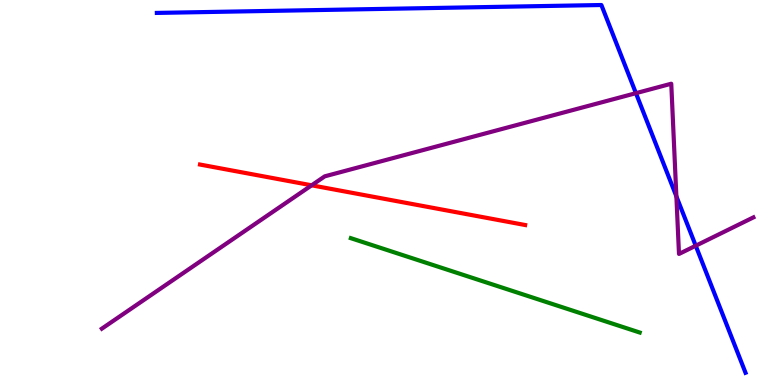[{'lines': ['blue', 'red'], 'intersections': []}, {'lines': ['green', 'red'], 'intersections': []}, {'lines': ['purple', 'red'], 'intersections': [{'x': 4.02, 'y': 5.19}]}, {'lines': ['blue', 'green'], 'intersections': []}, {'lines': ['blue', 'purple'], 'intersections': [{'x': 8.21, 'y': 7.58}, {'x': 8.73, 'y': 4.9}, {'x': 8.98, 'y': 3.62}]}, {'lines': ['green', 'purple'], 'intersections': []}]